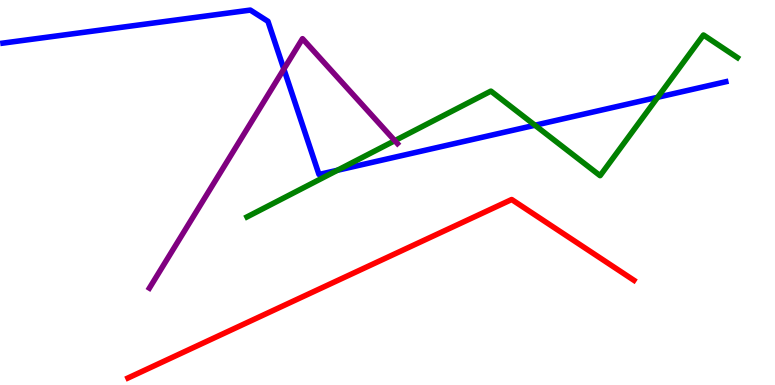[{'lines': ['blue', 'red'], 'intersections': []}, {'lines': ['green', 'red'], 'intersections': []}, {'lines': ['purple', 'red'], 'intersections': []}, {'lines': ['blue', 'green'], 'intersections': [{'x': 4.35, 'y': 5.58}, {'x': 6.9, 'y': 6.75}, {'x': 8.49, 'y': 7.47}]}, {'lines': ['blue', 'purple'], 'intersections': [{'x': 3.66, 'y': 8.21}]}, {'lines': ['green', 'purple'], 'intersections': [{'x': 5.09, 'y': 6.35}]}]